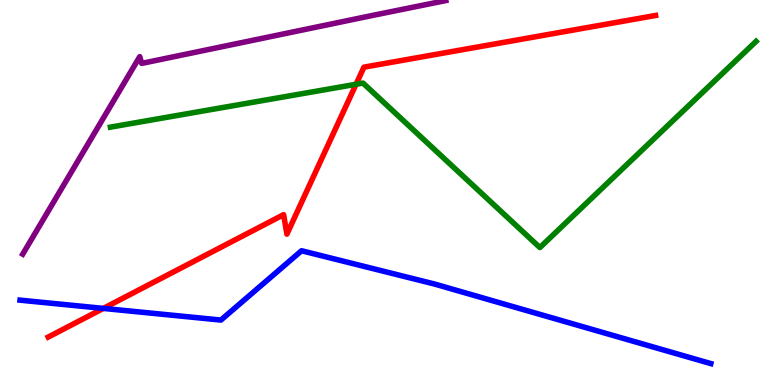[{'lines': ['blue', 'red'], 'intersections': [{'x': 1.33, 'y': 1.99}]}, {'lines': ['green', 'red'], 'intersections': [{'x': 4.59, 'y': 7.81}]}, {'lines': ['purple', 'red'], 'intersections': []}, {'lines': ['blue', 'green'], 'intersections': []}, {'lines': ['blue', 'purple'], 'intersections': []}, {'lines': ['green', 'purple'], 'intersections': []}]